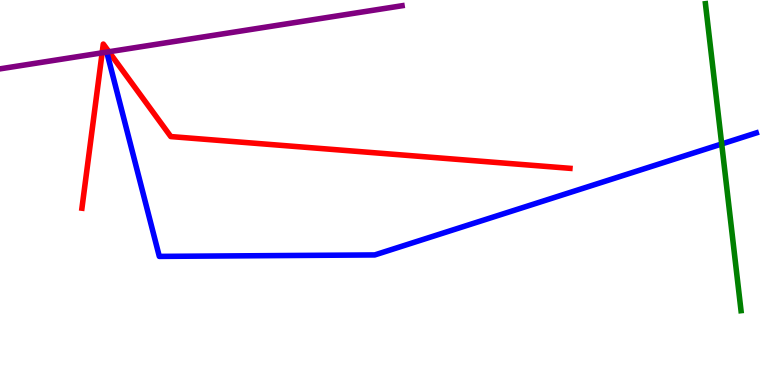[{'lines': ['blue', 'red'], 'intersections': []}, {'lines': ['green', 'red'], 'intersections': []}, {'lines': ['purple', 'red'], 'intersections': [{'x': 1.32, 'y': 8.63}, {'x': 1.41, 'y': 8.66}]}, {'lines': ['blue', 'green'], 'intersections': [{'x': 9.31, 'y': 6.26}]}, {'lines': ['blue', 'purple'], 'intersections': []}, {'lines': ['green', 'purple'], 'intersections': []}]